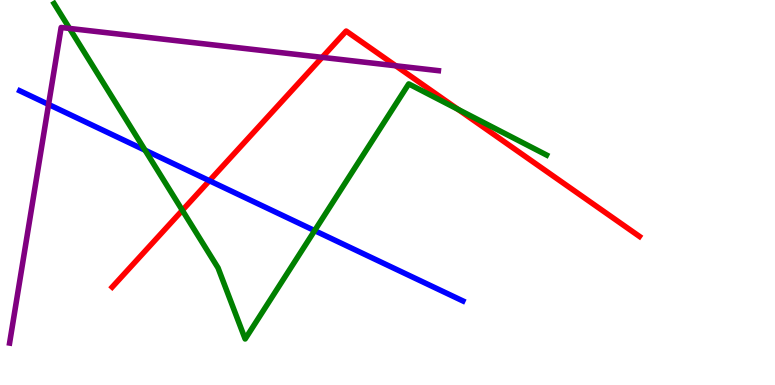[{'lines': ['blue', 'red'], 'intersections': [{'x': 2.7, 'y': 5.31}]}, {'lines': ['green', 'red'], 'intersections': [{'x': 2.35, 'y': 4.54}, {'x': 5.91, 'y': 7.16}]}, {'lines': ['purple', 'red'], 'intersections': [{'x': 4.16, 'y': 8.51}, {'x': 5.11, 'y': 8.29}]}, {'lines': ['blue', 'green'], 'intersections': [{'x': 1.87, 'y': 6.1}, {'x': 4.06, 'y': 4.01}]}, {'lines': ['blue', 'purple'], 'intersections': [{'x': 0.627, 'y': 7.29}]}, {'lines': ['green', 'purple'], 'intersections': [{'x': 0.897, 'y': 9.26}]}]